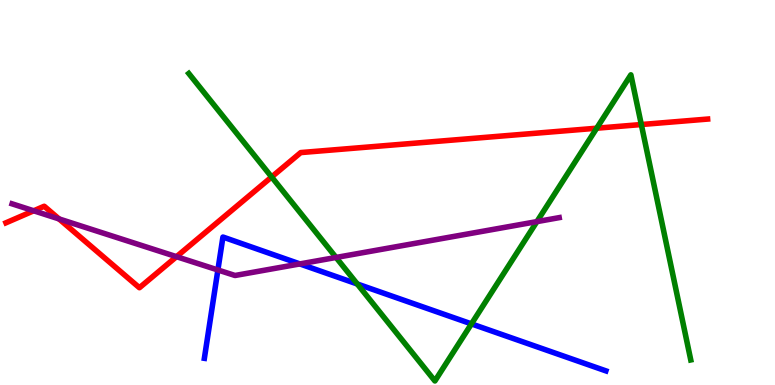[{'lines': ['blue', 'red'], 'intersections': []}, {'lines': ['green', 'red'], 'intersections': [{'x': 3.5, 'y': 5.4}, {'x': 7.7, 'y': 6.67}, {'x': 8.28, 'y': 6.77}]}, {'lines': ['purple', 'red'], 'intersections': [{'x': 0.435, 'y': 4.52}, {'x': 0.762, 'y': 4.31}, {'x': 2.28, 'y': 3.33}]}, {'lines': ['blue', 'green'], 'intersections': [{'x': 4.61, 'y': 2.62}, {'x': 6.08, 'y': 1.59}]}, {'lines': ['blue', 'purple'], 'intersections': [{'x': 2.81, 'y': 2.99}, {'x': 3.87, 'y': 3.14}]}, {'lines': ['green', 'purple'], 'intersections': [{'x': 4.34, 'y': 3.31}, {'x': 6.93, 'y': 4.24}]}]